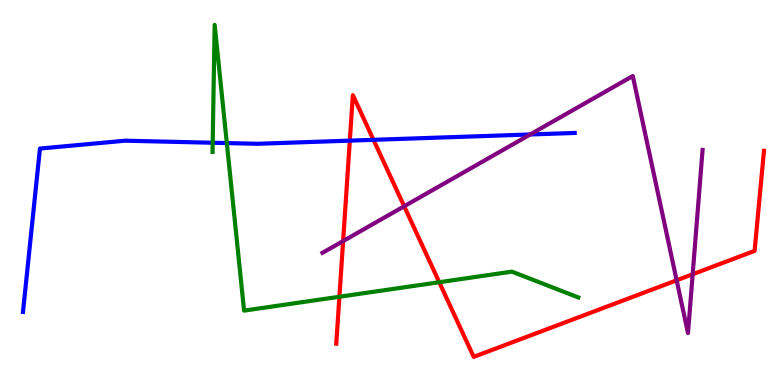[{'lines': ['blue', 'red'], 'intersections': [{'x': 4.51, 'y': 6.35}, {'x': 4.82, 'y': 6.37}]}, {'lines': ['green', 'red'], 'intersections': [{'x': 4.38, 'y': 2.29}, {'x': 5.67, 'y': 2.67}]}, {'lines': ['purple', 'red'], 'intersections': [{'x': 4.43, 'y': 3.74}, {'x': 5.22, 'y': 4.64}, {'x': 8.73, 'y': 2.72}, {'x': 8.94, 'y': 2.88}]}, {'lines': ['blue', 'green'], 'intersections': [{'x': 2.74, 'y': 6.29}, {'x': 2.93, 'y': 6.28}]}, {'lines': ['blue', 'purple'], 'intersections': [{'x': 6.84, 'y': 6.51}]}, {'lines': ['green', 'purple'], 'intersections': []}]